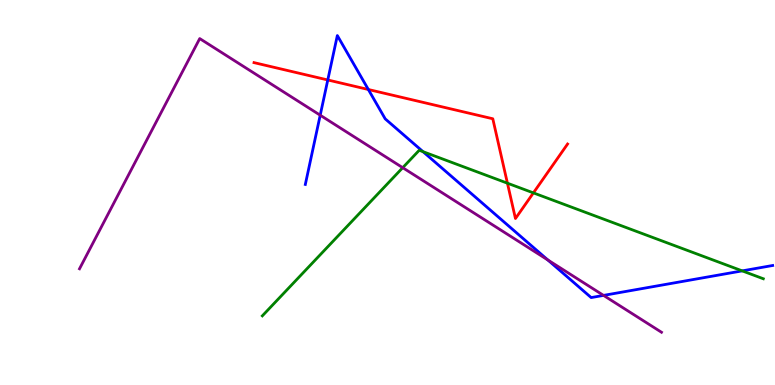[{'lines': ['blue', 'red'], 'intersections': [{'x': 4.23, 'y': 7.92}, {'x': 4.75, 'y': 7.68}]}, {'lines': ['green', 'red'], 'intersections': [{'x': 6.55, 'y': 5.24}, {'x': 6.88, 'y': 4.99}]}, {'lines': ['purple', 'red'], 'intersections': []}, {'lines': ['blue', 'green'], 'intersections': [{'x': 5.46, 'y': 6.06}, {'x': 9.58, 'y': 2.96}]}, {'lines': ['blue', 'purple'], 'intersections': [{'x': 4.13, 'y': 7.01}, {'x': 7.07, 'y': 3.25}, {'x': 7.79, 'y': 2.33}]}, {'lines': ['green', 'purple'], 'intersections': [{'x': 5.2, 'y': 5.64}]}]